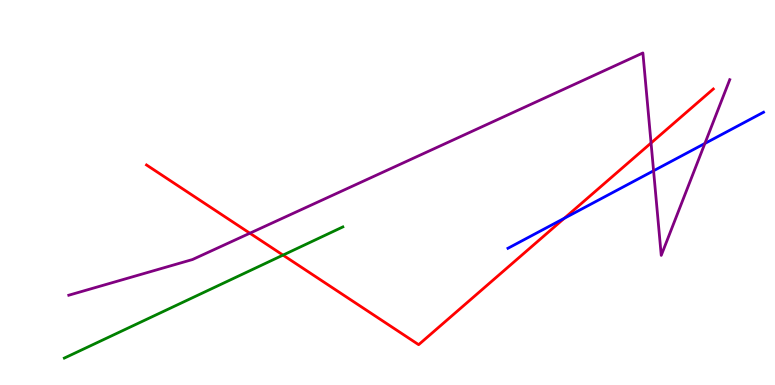[{'lines': ['blue', 'red'], 'intersections': [{'x': 7.28, 'y': 4.33}]}, {'lines': ['green', 'red'], 'intersections': [{'x': 3.65, 'y': 3.37}]}, {'lines': ['purple', 'red'], 'intersections': [{'x': 3.22, 'y': 3.94}, {'x': 8.4, 'y': 6.29}]}, {'lines': ['blue', 'green'], 'intersections': []}, {'lines': ['blue', 'purple'], 'intersections': [{'x': 8.43, 'y': 5.56}, {'x': 9.1, 'y': 6.27}]}, {'lines': ['green', 'purple'], 'intersections': []}]